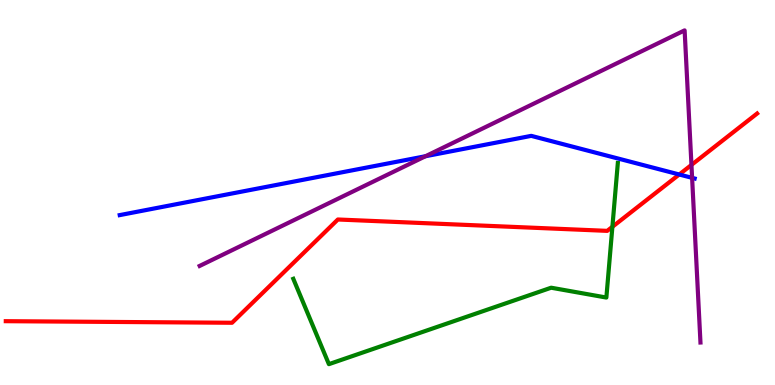[{'lines': ['blue', 'red'], 'intersections': [{'x': 8.76, 'y': 5.47}]}, {'lines': ['green', 'red'], 'intersections': [{'x': 7.9, 'y': 4.11}]}, {'lines': ['purple', 'red'], 'intersections': [{'x': 8.92, 'y': 5.72}]}, {'lines': ['blue', 'green'], 'intersections': []}, {'lines': ['blue', 'purple'], 'intersections': [{'x': 5.49, 'y': 5.94}, {'x': 8.93, 'y': 5.38}]}, {'lines': ['green', 'purple'], 'intersections': []}]